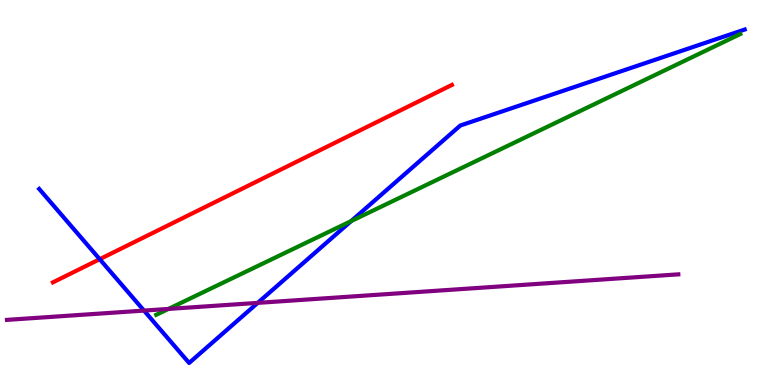[{'lines': ['blue', 'red'], 'intersections': [{'x': 1.29, 'y': 3.27}]}, {'lines': ['green', 'red'], 'intersections': []}, {'lines': ['purple', 'red'], 'intersections': []}, {'lines': ['blue', 'green'], 'intersections': [{'x': 4.53, 'y': 4.26}]}, {'lines': ['blue', 'purple'], 'intersections': [{'x': 1.86, 'y': 1.93}, {'x': 3.33, 'y': 2.13}]}, {'lines': ['green', 'purple'], 'intersections': [{'x': 2.17, 'y': 1.98}]}]